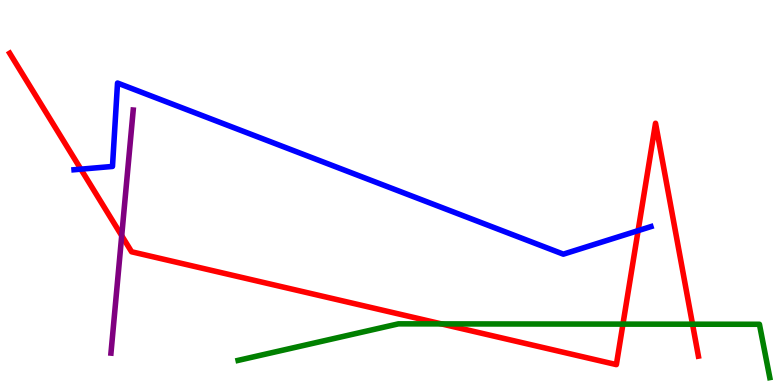[{'lines': ['blue', 'red'], 'intersections': [{'x': 1.04, 'y': 5.61}, {'x': 8.23, 'y': 4.01}]}, {'lines': ['green', 'red'], 'intersections': [{'x': 5.7, 'y': 1.59}, {'x': 8.04, 'y': 1.58}, {'x': 8.94, 'y': 1.58}]}, {'lines': ['purple', 'red'], 'intersections': [{'x': 1.57, 'y': 3.88}]}, {'lines': ['blue', 'green'], 'intersections': []}, {'lines': ['blue', 'purple'], 'intersections': []}, {'lines': ['green', 'purple'], 'intersections': []}]